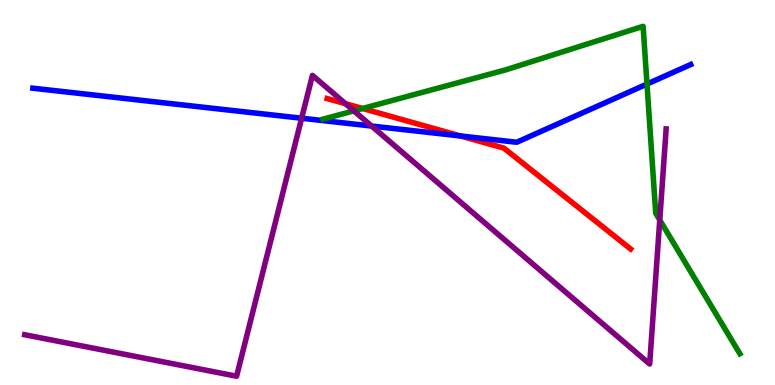[{'lines': ['blue', 'red'], 'intersections': [{'x': 5.94, 'y': 6.47}]}, {'lines': ['green', 'red'], 'intersections': [{'x': 4.68, 'y': 7.18}]}, {'lines': ['purple', 'red'], 'intersections': [{'x': 4.46, 'y': 7.31}]}, {'lines': ['blue', 'green'], 'intersections': [{'x': 8.35, 'y': 7.82}]}, {'lines': ['blue', 'purple'], 'intersections': [{'x': 3.89, 'y': 6.93}, {'x': 4.8, 'y': 6.73}]}, {'lines': ['green', 'purple'], 'intersections': [{'x': 4.57, 'y': 7.12}, {'x': 8.51, 'y': 4.29}]}]